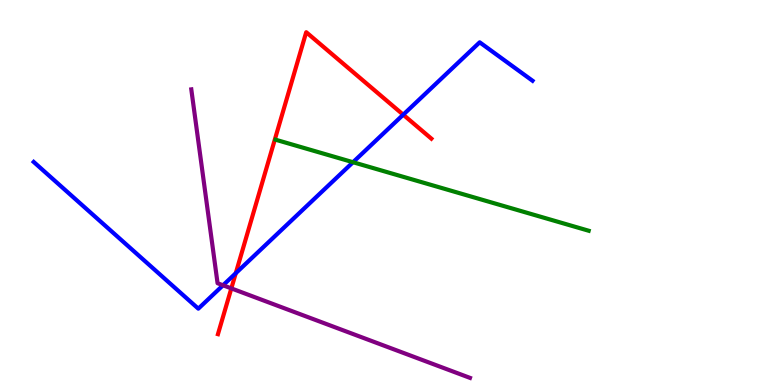[{'lines': ['blue', 'red'], 'intersections': [{'x': 3.04, 'y': 2.9}, {'x': 5.2, 'y': 7.02}]}, {'lines': ['green', 'red'], 'intersections': []}, {'lines': ['purple', 'red'], 'intersections': [{'x': 2.98, 'y': 2.51}]}, {'lines': ['blue', 'green'], 'intersections': [{'x': 4.56, 'y': 5.79}]}, {'lines': ['blue', 'purple'], 'intersections': [{'x': 2.88, 'y': 2.59}]}, {'lines': ['green', 'purple'], 'intersections': []}]